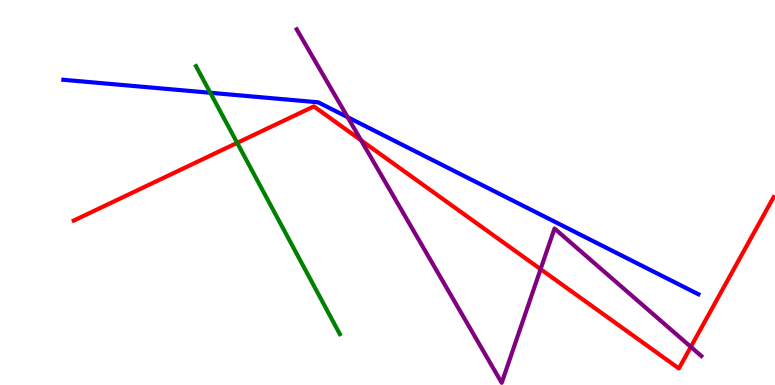[{'lines': ['blue', 'red'], 'intersections': []}, {'lines': ['green', 'red'], 'intersections': [{'x': 3.06, 'y': 6.29}]}, {'lines': ['purple', 'red'], 'intersections': [{'x': 4.66, 'y': 6.36}, {'x': 6.98, 'y': 3.01}, {'x': 8.91, 'y': 0.99}]}, {'lines': ['blue', 'green'], 'intersections': [{'x': 2.71, 'y': 7.59}]}, {'lines': ['blue', 'purple'], 'intersections': [{'x': 4.49, 'y': 6.96}]}, {'lines': ['green', 'purple'], 'intersections': []}]